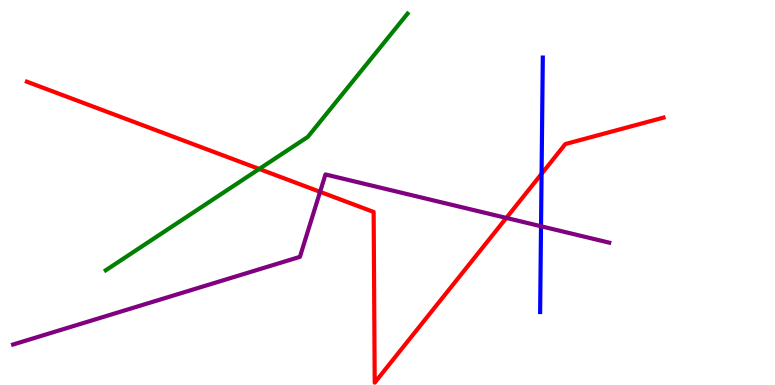[{'lines': ['blue', 'red'], 'intersections': [{'x': 6.99, 'y': 5.49}]}, {'lines': ['green', 'red'], 'intersections': [{'x': 3.34, 'y': 5.61}]}, {'lines': ['purple', 'red'], 'intersections': [{'x': 4.13, 'y': 5.02}, {'x': 6.53, 'y': 4.34}]}, {'lines': ['blue', 'green'], 'intersections': []}, {'lines': ['blue', 'purple'], 'intersections': [{'x': 6.98, 'y': 4.12}]}, {'lines': ['green', 'purple'], 'intersections': []}]